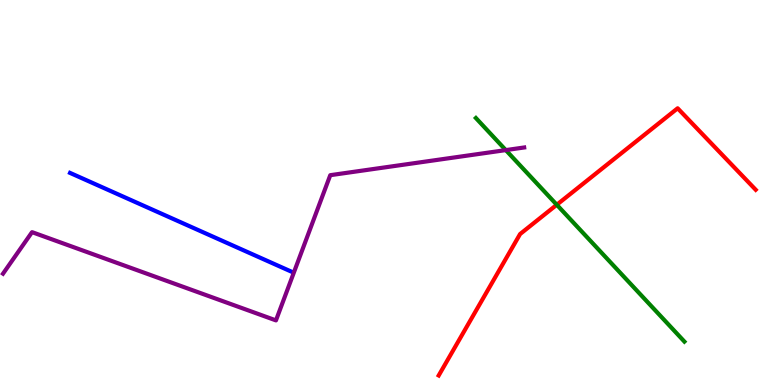[{'lines': ['blue', 'red'], 'intersections': []}, {'lines': ['green', 'red'], 'intersections': [{'x': 7.18, 'y': 4.68}]}, {'lines': ['purple', 'red'], 'intersections': []}, {'lines': ['blue', 'green'], 'intersections': []}, {'lines': ['blue', 'purple'], 'intersections': []}, {'lines': ['green', 'purple'], 'intersections': [{'x': 6.53, 'y': 6.1}]}]